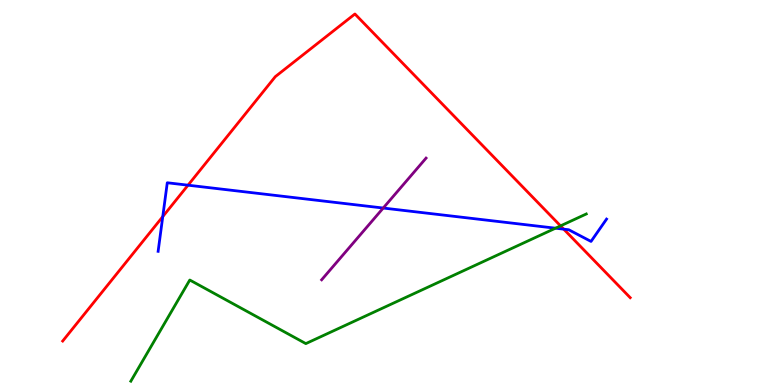[{'lines': ['blue', 'red'], 'intersections': [{'x': 2.1, 'y': 4.37}, {'x': 2.43, 'y': 5.19}, {'x': 7.27, 'y': 4.05}]}, {'lines': ['green', 'red'], 'intersections': [{'x': 7.23, 'y': 4.13}]}, {'lines': ['purple', 'red'], 'intersections': []}, {'lines': ['blue', 'green'], 'intersections': [{'x': 7.17, 'y': 4.07}]}, {'lines': ['blue', 'purple'], 'intersections': [{'x': 4.94, 'y': 4.6}]}, {'lines': ['green', 'purple'], 'intersections': []}]